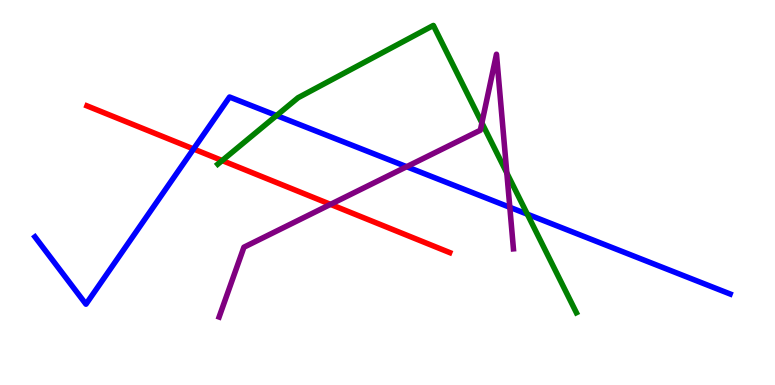[{'lines': ['blue', 'red'], 'intersections': [{'x': 2.5, 'y': 6.13}]}, {'lines': ['green', 'red'], 'intersections': [{'x': 2.87, 'y': 5.83}]}, {'lines': ['purple', 'red'], 'intersections': [{'x': 4.26, 'y': 4.69}]}, {'lines': ['blue', 'green'], 'intersections': [{'x': 3.57, 'y': 7.0}, {'x': 6.8, 'y': 4.44}]}, {'lines': ['blue', 'purple'], 'intersections': [{'x': 5.25, 'y': 5.67}, {'x': 6.58, 'y': 4.62}]}, {'lines': ['green', 'purple'], 'intersections': [{'x': 6.22, 'y': 6.81}, {'x': 6.54, 'y': 5.51}]}]